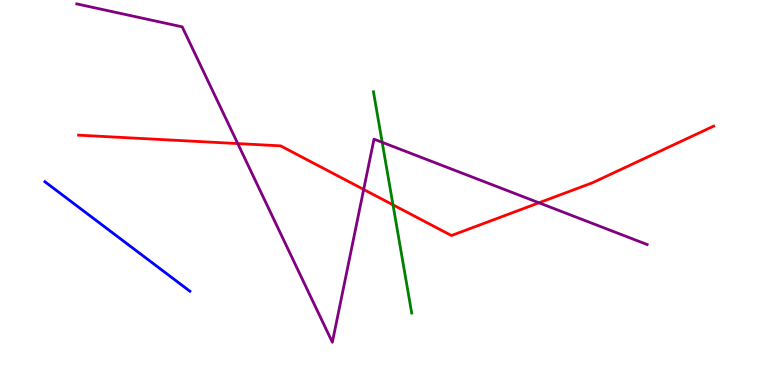[{'lines': ['blue', 'red'], 'intersections': []}, {'lines': ['green', 'red'], 'intersections': [{'x': 5.07, 'y': 4.68}]}, {'lines': ['purple', 'red'], 'intersections': [{'x': 3.07, 'y': 6.27}, {'x': 4.69, 'y': 5.08}, {'x': 6.95, 'y': 4.73}]}, {'lines': ['blue', 'green'], 'intersections': []}, {'lines': ['blue', 'purple'], 'intersections': []}, {'lines': ['green', 'purple'], 'intersections': [{'x': 4.93, 'y': 6.3}]}]